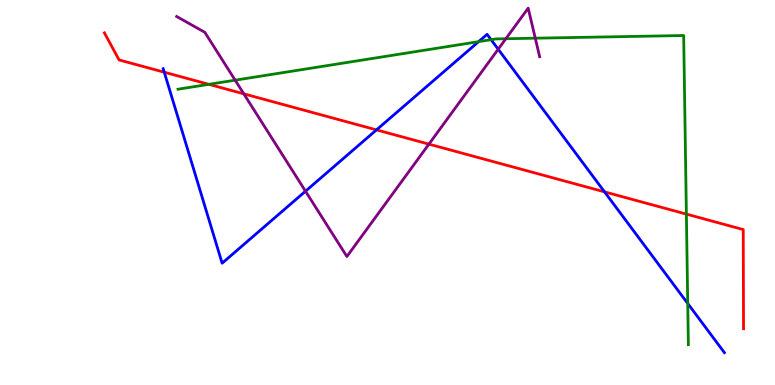[{'lines': ['blue', 'red'], 'intersections': [{'x': 2.12, 'y': 8.12}, {'x': 4.86, 'y': 6.63}, {'x': 7.8, 'y': 5.02}]}, {'lines': ['green', 'red'], 'intersections': [{'x': 2.7, 'y': 7.81}, {'x': 8.86, 'y': 4.44}]}, {'lines': ['purple', 'red'], 'intersections': [{'x': 3.15, 'y': 7.56}, {'x': 5.53, 'y': 6.26}]}, {'lines': ['blue', 'green'], 'intersections': [{'x': 6.18, 'y': 8.92}, {'x': 6.34, 'y': 8.97}, {'x': 8.87, 'y': 2.12}]}, {'lines': ['blue', 'purple'], 'intersections': [{'x': 3.94, 'y': 5.03}, {'x': 6.43, 'y': 8.72}]}, {'lines': ['green', 'purple'], 'intersections': [{'x': 3.03, 'y': 7.92}, {'x': 6.53, 'y': 8.99}, {'x': 6.91, 'y': 9.01}]}]